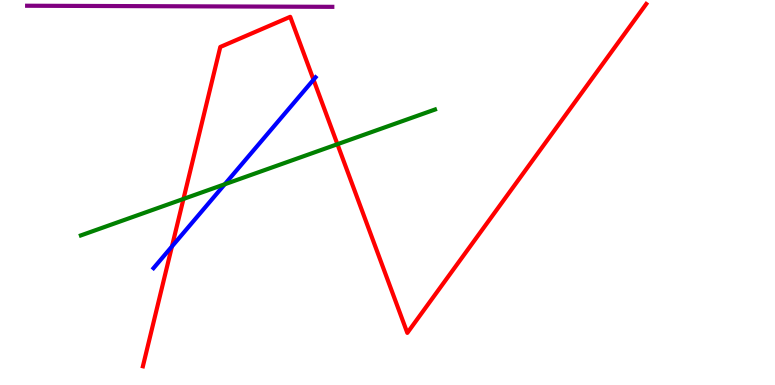[{'lines': ['blue', 'red'], 'intersections': [{'x': 2.22, 'y': 3.6}, {'x': 4.05, 'y': 7.93}]}, {'lines': ['green', 'red'], 'intersections': [{'x': 2.37, 'y': 4.83}, {'x': 4.35, 'y': 6.25}]}, {'lines': ['purple', 'red'], 'intersections': []}, {'lines': ['blue', 'green'], 'intersections': [{'x': 2.9, 'y': 5.21}]}, {'lines': ['blue', 'purple'], 'intersections': []}, {'lines': ['green', 'purple'], 'intersections': []}]